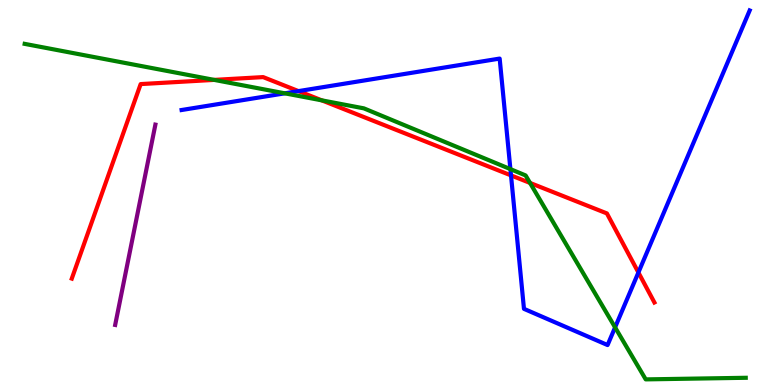[{'lines': ['blue', 'red'], 'intersections': [{'x': 3.85, 'y': 7.63}, {'x': 6.59, 'y': 5.44}, {'x': 8.24, 'y': 2.92}]}, {'lines': ['green', 'red'], 'intersections': [{'x': 2.76, 'y': 7.92}, {'x': 4.15, 'y': 7.39}, {'x': 6.84, 'y': 5.25}]}, {'lines': ['purple', 'red'], 'intersections': []}, {'lines': ['blue', 'green'], 'intersections': [{'x': 3.68, 'y': 7.58}, {'x': 6.59, 'y': 5.61}, {'x': 7.94, 'y': 1.5}]}, {'lines': ['blue', 'purple'], 'intersections': []}, {'lines': ['green', 'purple'], 'intersections': []}]